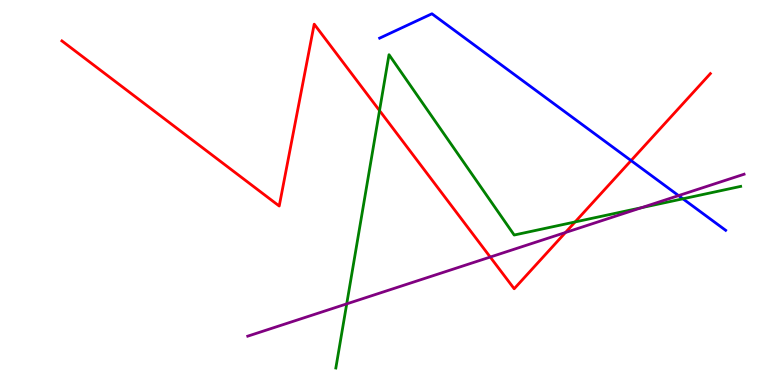[{'lines': ['blue', 'red'], 'intersections': [{'x': 8.14, 'y': 5.83}]}, {'lines': ['green', 'red'], 'intersections': [{'x': 4.9, 'y': 7.13}, {'x': 7.42, 'y': 4.24}]}, {'lines': ['purple', 'red'], 'intersections': [{'x': 6.33, 'y': 3.32}, {'x': 7.3, 'y': 3.96}]}, {'lines': ['blue', 'green'], 'intersections': [{'x': 8.81, 'y': 4.84}]}, {'lines': ['blue', 'purple'], 'intersections': [{'x': 8.76, 'y': 4.92}]}, {'lines': ['green', 'purple'], 'intersections': [{'x': 4.47, 'y': 2.11}, {'x': 8.28, 'y': 4.61}]}]